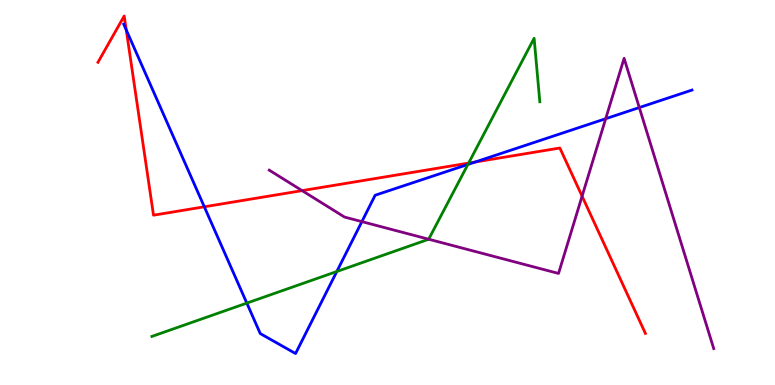[{'lines': ['blue', 'red'], 'intersections': [{'x': 1.63, 'y': 9.22}, {'x': 2.64, 'y': 4.63}, {'x': 6.13, 'y': 5.79}]}, {'lines': ['green', 'red'], 'intersections': [{'x': 6.05, 'y': 5.76}]}, {'lines': ['purple', 'red'], 'intersections': [{'x': 3.9, 'y': 5.05}, {'x': 7.51, 'y': 4.9}]}, {'lines': ['blue', 'green'], 'intersections': [{'x': 3.18, 'y': 2.13}, {'x': 4.35, 'y': 2.95}, {'x': 6.04, 'y': 5.73}]}, {'lines': ['blue', 'purple'], 'intersections': [{'x': 4.67, 'y': 4.24}, {'x': 7.82, 'y': 6.92}, {'x': 8.25, 'y': 7.21}]}, {'lines': ['green', 'purple'], 'intersections': [{'x': 5.53, 'y': 3.79}]}]